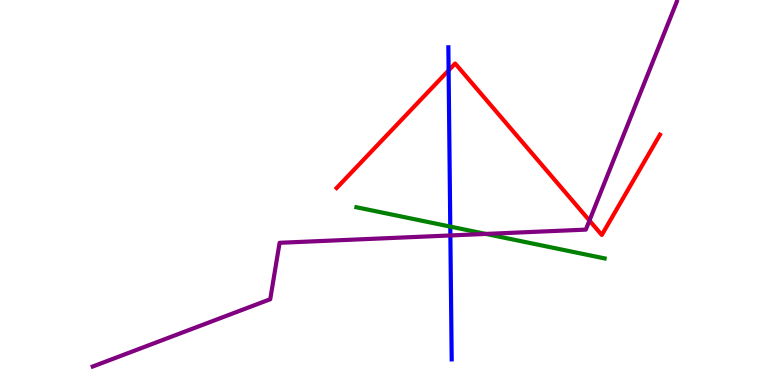[{'lines': ['blue', 'red'], 'intersections': [{'x': 5.79, 'y': 8.17}]}, {'lines': ['green', 'red'], 'intersections': []}, {'lines': ['purple', 'red'], 'intersections': [{'x': 7.61, 'y': 4.27}]}, {'lines': ['blue', 'green'], 'intersections': [{'x': 5.81, 'y': 4.11}]}, {'lines': ['blue', 'purple'], 'intersections': [{'x': 5.81, 'y': 3.88}]}, {'lines': ['green', 'purple'], 'intersections': [{'x': 6.27, 'y': 3.92}]}]